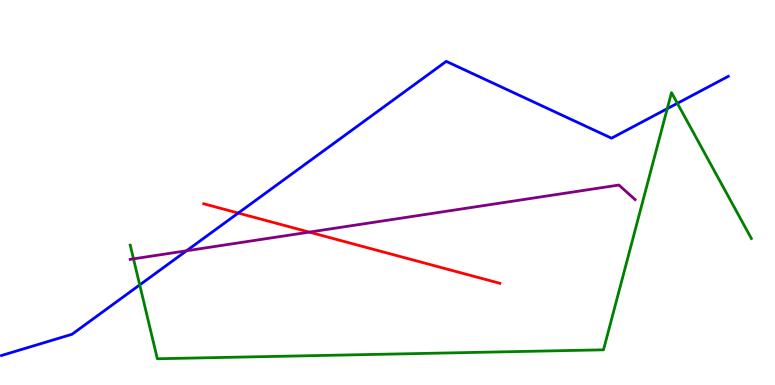[{'lines': ['blue', 'red'], 'intersections': [{'x': 3.07, 'y': 4.47}]}, {'lines': ['green', 'red'], 'intersections': []}, {'lines': ['purple', 'red'], 'intersections': [{'x': 3.99, 'y': 3.97}]}, {'lines': ['blue', 'green'], 'intersections': [{'x': 1.8, 'y': 2.6}, {'x': 8.61, 'y': 7.18}, {'x': 8.74, 'y': 7.32}]}, {'lines': ['blue', 'purple'], 'intersections': [{'x': 2.41, 'y': 3.49}]}, {'lines': ['green', 'purple'], 'intersections': [{'x': 1.72, 'y': 3.28}]}]